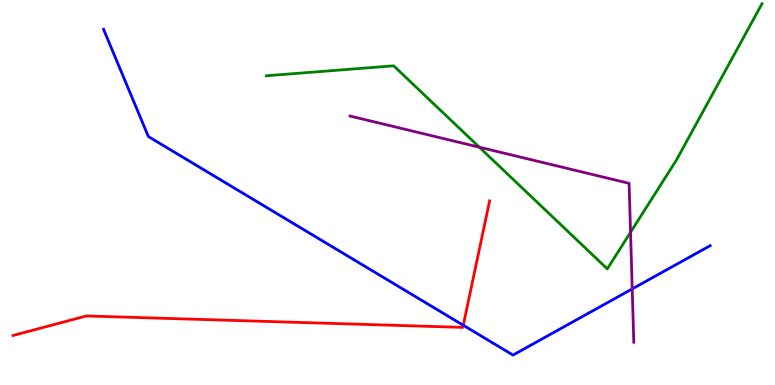[{'lines': ['blue', 'red'], 'intersections': [{'x': 5.98, 'y': 1.55}]}, {'lines': ['green', 'red'], 'intersections': []}, {'lines': ['purple', 'red'], 'intersections': []}, {'lines': ['blue', 'green'], 'intersections': []}, {'lines': ['blue', 'purple'], 'intersections': [{'x': 8.16, 'y': 2.5}]}, {'lines': ['green', 'purple'], 'intersections': [{'x': 6.18, 'y': 6.18}, {'x': 8.14, 'y': 3.97}]}]